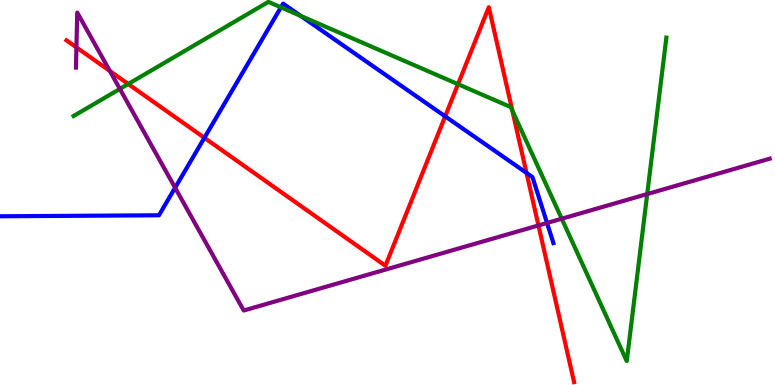[{'lines': ['blue', 'red'], 'intersections': [{'x': 2.64, 'y': 6.42}, {'x': 5.74, 'y': 6.98}, {'x': 6.79, 'y': 5.51}]}, {'lines': ['green', 'red'], 'intersections': [{'x': 1.65, 'y': 7.82}, {'x': 5.91, 'y': 7.81}, {'x': 6.61, 'y': 7.13}]}, {'lines': ['purple', 'red'], 'intersections': [{'x': 0.986, 'y': 8.77}, {'x': 1.42, 'y': 8.15}, {'x': 6.95, 'y': 4.14}]}, {'lines': ['blue', 'green'], 'intersections': [{'x': 3.63, 'y': 9.81}, {'x': 3.88, 'y': 9.59}]}, {'lines': ['blue', 'purple'], 'intersections': [{'x': 2.26, 'y': 5.12}, {'x': 7.06, 'y': 4.21}]}, {'lines': ['green', 'purple'], 'intersections': [{'x': 1.55, 'y': 7.69}, {'x': 7.25, 'y': 4.32}, {'x': 8.35, 'y': 4.96}]}]